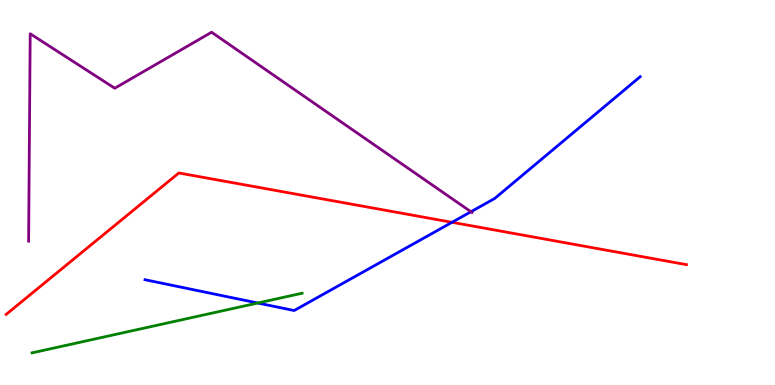[{'lines': ['blue', 'red'], 'intersections': [{'x': 5.83, 'y': 4.23}]}, {'lines': ['green', 'red'], 'intersections': []}, {'lines': ['purple', 'red'], 'intersections': []}, {'lines': ['blue', 'green'], 'intersections': [{'x': 3.33, 'y': 2.13}]}, {'lines': ['blue', 'purple'], 'intersections': [{'x': 6.08, 'y': 4.5}]}, {'lines': ['green', 'purple'], 'intersections': []}]